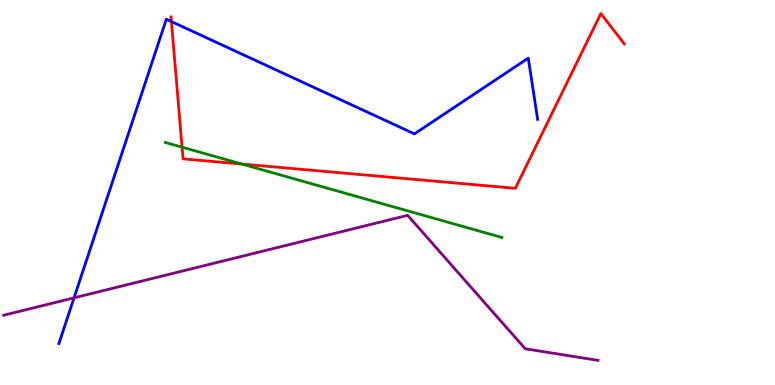[{'lines': ['blue', 'red'], 'intersections': [{'x': 2.21, 'y': 9.44}]}, {'lines': ['green', 'red'], 'intersections': [{'x': 2.35, 'y': 6.18}, {'x': 3.12, 'y': 5.74}]}, {'lines': ['purple', 'red'], 'intersections': []}, {'lines': ['blue', 'green'], 'intersections': []}, {'lines': ['blue', 'purple'], 'intersections': [{'x': 0.955, 'y': 2.26}]}, {'lines': ['green', 'purple'], 'intersections': []}]